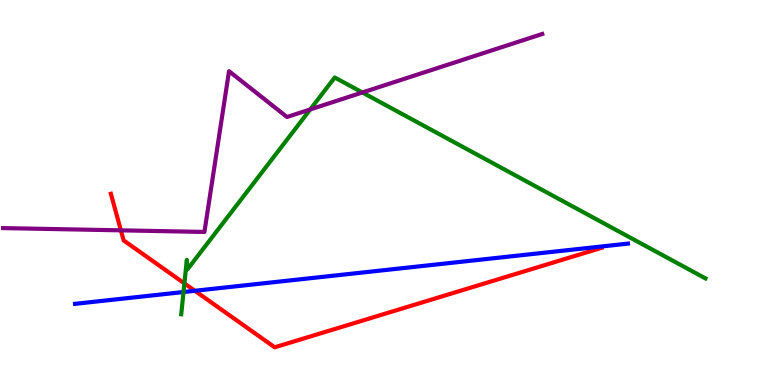[{'lines': ['blue', 'red'], 'intersections': [{'x': 2.51, 'y': 2.45}]}, {'lines': ['green', 'red'], 'intersections': [{'x': 2.38, 'y': 2.64}]}, {'lines': ['purple', 'red'], 'intersections': [{'x': 1.56, 'y': 4.02}]}, {'lines': ['blue', 'green'], 'intersections': [{'x': 2.37, 'y': 2.41}]}, {'lines': ['blue', 'purple'], 'intersections': []}, {'lines': ['green', 'purple'], 'intersections': [{'x': 4.0, 'y': 7.16}, {'x': 4.68, 'y': 7.6}]}]